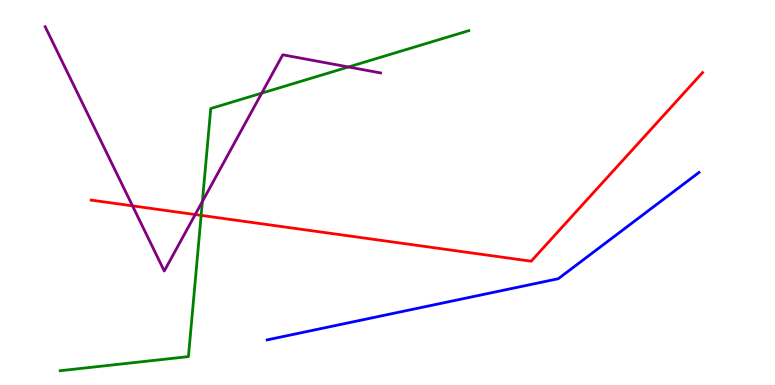[{'lines': ['blue', 'red'], 'intersections': []}, {'lines': ['green', 'red'], 'intersections': [{'x': 2.6, 'y': 4.41}]}, {'lines': ['purple', 'red'], 'intersections': [{'x': 1.71, 'y': 4.65}, {'x': 2.52, 'y': 4.43}]}, {'lines': ['blue', 'green'], 'intersections': []}, {'lines': ['blue', 'purple'], 'intersections': []}, {'lines': ['green', 'purple'], 'intersections': [{'x': 2.61, 'y': 4.77}, {'x': 3.38, 'y': 7.58}, {'x': 4.5, 'y': 8.26}]}]